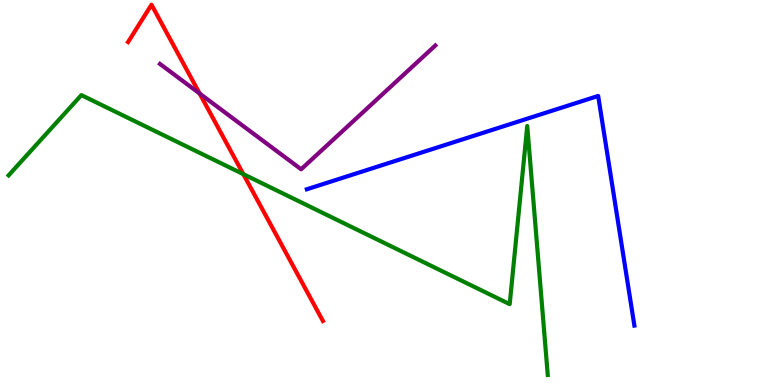[{'lines': ['blue', 'red'], 'intersections': []}, {'lines': ['green', 'red'], 'intersections': [{'x': 3.14, 'y': 5.48}]}, {'lines': ['purple', 'red'], 'intersections': [{'x': 2.58, 'y': 7.57}]}, {'lines': ['blue', 'green'], 'intersections': []}, {'lines': ['blue', 'purple'], 'intersections': []}, {'lines': ['green', 'purple'], 'intersections': []}]